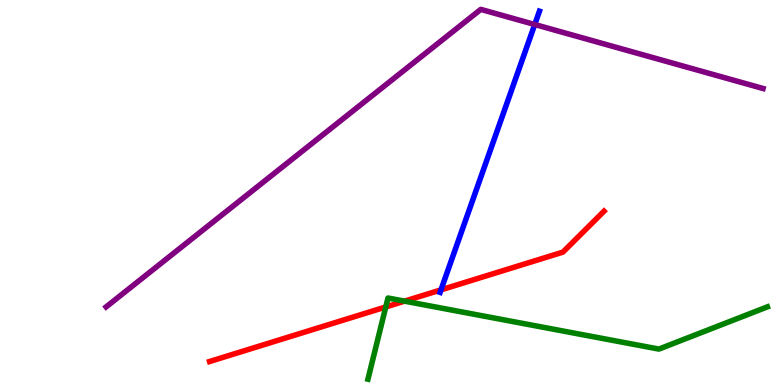[{'lines': ['blue', 'red'], 'intersections': [{'x': 5.69, 'y': 2.47}]}, {'lines': ['green', 'red'], 'intersections': [{'x': 4.98, 'y': 2.03}, {'x': 5.22, 'y': 2.18}]}, {'lines': ['purple', 'red'], 'intersections': []}, {'lines': ['blue', 'green'], 'intersections': []}, {'lines': ['blue', 'purple'], 'intersections': [{'x': 6.9, 'y': 9.36}]}, {'lines': ['green', 'purple'], 'intersections': []}]